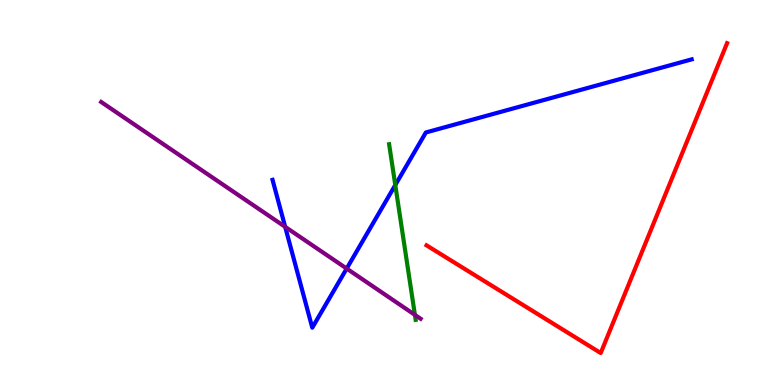[{'lines': ['blue', 'red'], 'intersections': []}, {'lines': ['green', 'red'], 'intersections': []}, {'lines': ['purple', 'red'], 'intersections': []}, {'lines': ['blue', 'green'], 'intersections': [{'x': 5.1, 'y': 5.19}]}, {'lines': ['blue', 'purple'], 'intersections': [{'x': 3.68, 'y': 4.11}, {'x': 4.47, 'y': 3.02}]}, {'lines': ['green', 'purple'], 'intersections': [{'x': 5.35, 'y': 1.82}]}]